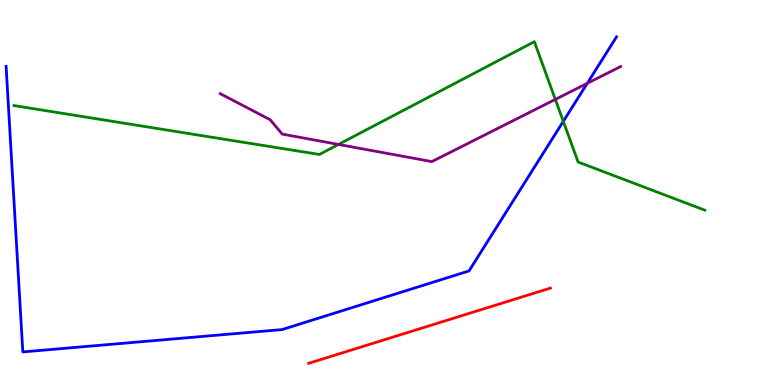[{'lines': ['blue', 'red'], 'intersections': []}, {'lines': ['green', 'red'], 'intersections': []}, {'lines': ['purple', 'red'], 'intersections': []}, {'lines': ['blue', 'green'], 'intersections': [{'x': 7.27, 'y': 6.85}]}, {'lines': ['blue', 'purple'], 'intersections': [{'x': 7.58, 'y': 7.84}]}, {'lines': ['green', 'purple'], 'intersections': [{'x': 4.37, 'y': 6.25}, {'x': 7.17, 'y': 7.42}]}]